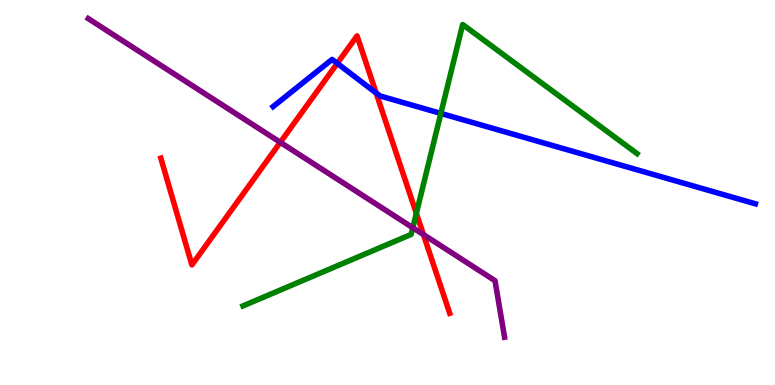[{'lines': ['blue', 'red'], 'intersections': [{'x': 4.35, 'y': 8.35}, {'x': 4.85, 'y': 7.58}]}, {'lines': ['green', 'red'], 'intersections': [{'x': 5.37, 'y': 4.46}]}, {'lines': ['purple', 'red'], 'intersections': [{'x': 3.62, 'y': 6.3}, {'x': 5.46, 'y': 3.91}]}, {'lines': ['blue', 'green'], 'intersections': [{'x': 5.69, 'y': 7.05}]}, {'lines': ['blue', 'purple'], 'intersections': []}, {'lines': ['green', 'purple'], 'intersections': [{'x': 5.33, 'y': 4.09}]}]